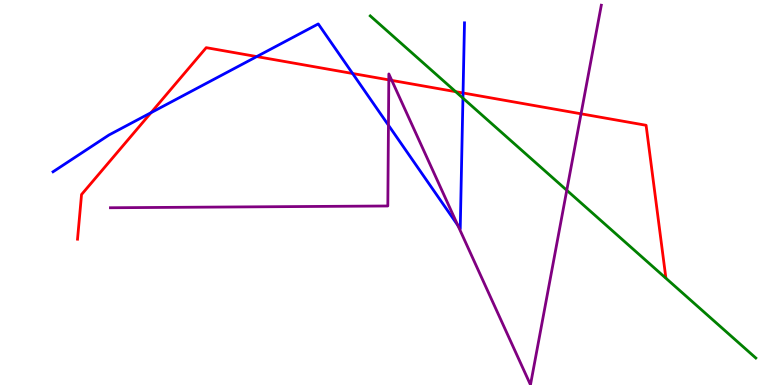[{'lines': ['blue', 'red'], 'intersections': [{'x': 1.95, 'y': 7.07}, {'x': 3.31, 'y': 8.53}, {'x': 4.55, 'y': 8.09}, {'x': 5.97, 'y': 7.58}]}, {'lines': ['green', 'red'], 'intersections': [{'x': 5.88, 'y': 7.62}]}, {'lines': ['purple', 'red'], 'intersections': [{'x': 5.02, 'y': 7.93}, {'x': 5.06, 'y': 7.91}, {'x': 7.5, 'y': 7.04}]}, {'lines': ['blue', 'green'], 'intersections': [{'x': 5.97, 'y': 7.45}]}, {'lines': ['blue', 'purple'], 'intersections': [{'x': 5.01, 'y': 6.75}, {'x': 5.91, 'y': 4.15}]}, {'lines': ['green', 'purple'], 'intersections': [{'x': 7.31, 'y': 5.06}]}]